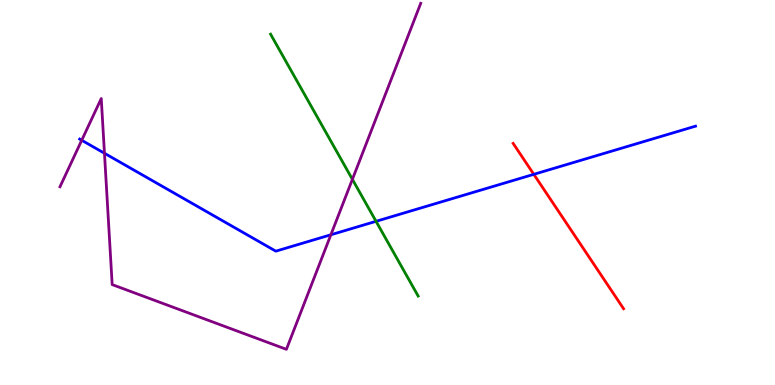[{'lines': ['blue', 'red'], 'intersections': [{'x': 6.89, 'y': 5.47}]}, {'lines': ['green', 'red'], 'intersections': []}, {'lines': ['purple', 'red'], 'intersections': []}, {'lines': ['blue', 'green'], 'intersections': [{'x': 4.85, 'y': 4.25}]}, {'lines': ['blue', 'purple'], 'intersections': [{'x': 1.05, 'y': 6.36}, {'x': 1.35, 'y': 6.02}, {'x': 4.27, 'y': 3.9}]}, {'lines': ['green', 'purple'], 'intersections': [{'x': 4.55, 'y': 5.34}]}]